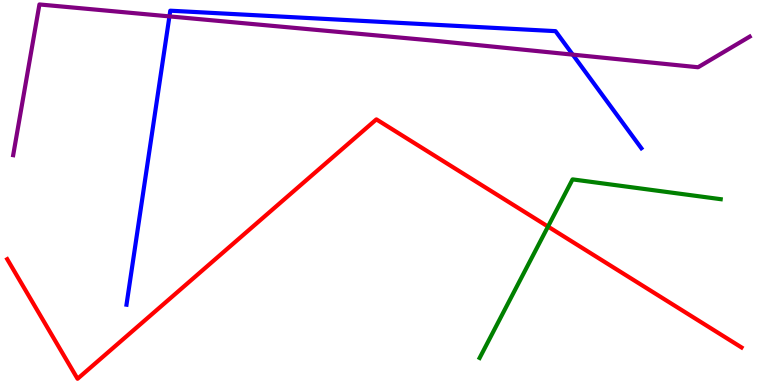[{'lines': ['blue', 'red'], 'intersections': []}, {'lines': ['green', 'red'], 'intersections': [{'x': 7.07, 'y': 4.12}]}, {'lines': ['purple', 'red'], 'intersections': []}, {'lines': ['blue', 'green'], 'intersections': []}, {'lines': ['blue', 'purple'], 'intersections': [{'x': 2.19, 'y': 9.57}, {'x': 7.39, 'y': 8.58}]}, {'lines': ['green', 'purple'], 'intersections': []}]